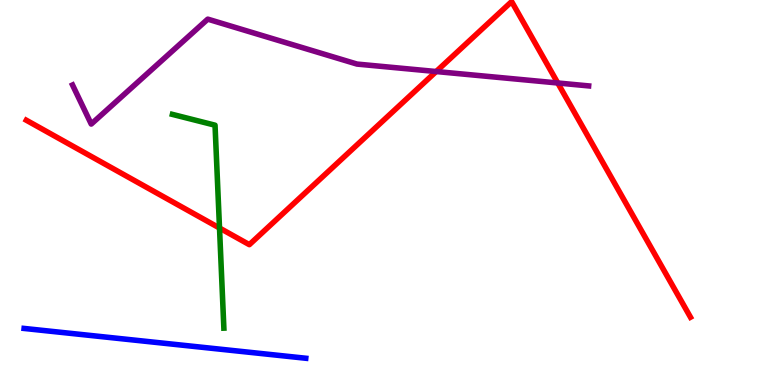[{'lines': ['blue', 'red'], 'intersections': []}, {'lines': ['green', 'red'], 'intersections': [{'x': 2.83, 'y': 4.08}]}, {'lines': ['purple', 'red'], 'intersections': [{'x': 5.63, 'y': 8.14}, {'x': 7.2, 'y': 7.84}]}, {'lines': ['blue', 'green'], 'intersections': []}, {'lines': ['blue', 'purple'], 'intersections': []}, {'lines': ['green', 'purple'], 'intersections': []}]